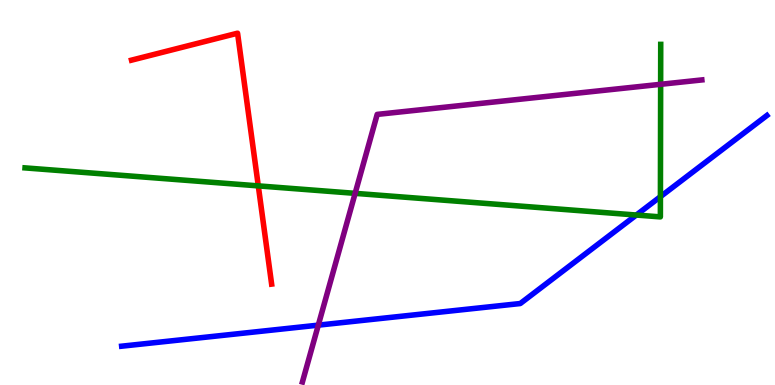[{'lines': ['blue', 'red'], 'intersections': []}, {'lines': ['green', 'red'], 'intersections': [{'x': 3.33, 'y': 5.17}]}, {'lines': ['purple', 'red'], 'intersections': []}, {'lines': ['blue', 'green'], 'intersections': [{'x': 8.21, 'y': 4.41}, {'x': 8.52, 'y': 4.89}]}, {'lines': ['blue', 'purple'], 'intersections': [{'x': 4.11, 'y': 1.55}]}, {'lines': ['green', 'purple'], 'intersections': [{'x': 4.58, 'y': 4.98}, {'x': 8.52, 'y': 7.81}]}]